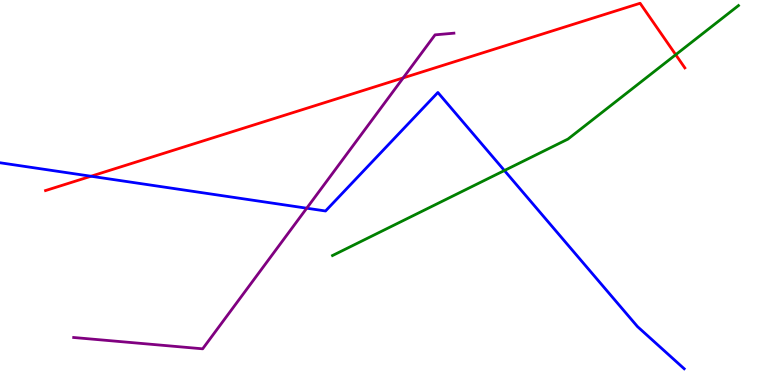[{'lines': ['blue', 'red'], 'intersections': [{'x': 1.17, 'y': 5.42}]}, {'lines': ['green', 'red'], 'intersections': [{'x': 8.72, 'y': 8.58}]}, {'lines': ['purple', 'red'], 'intersections': [{'x': 5.2, 'y': 7.98}]}, {'lines': ['blue', 'green'], 'intersections': [{'x': 6.51, 'y': 5.57}]}, {'lines': ['blue', 'purple'], 'intersections': [{'x': 3.96, 'y': 4.59}]}, {'lines': ['green', 'purple'], 'intersections': []}]